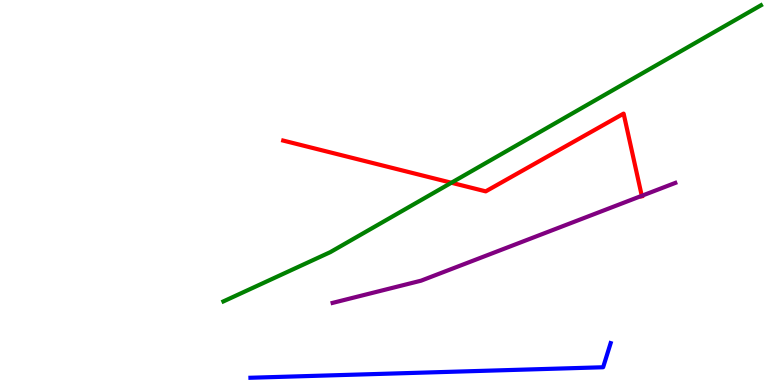[{'lines': ['blue', 'red'], 'intersections': []}, {'lines': ['green', 'red'], 'intersections': [{'x': 5.82, 'y': 5.25}]}, {'lines': ['purple', 'red'], 'intersections': [{'x': 8.28, 'y': 4.91}]}, {'lines': ['blue', 'green'], 'intersections': []}, {'lines': ['blue', 'purple'], 'intersections': []}, {'lines': ['green', 'purple'], 'intersections': []}]